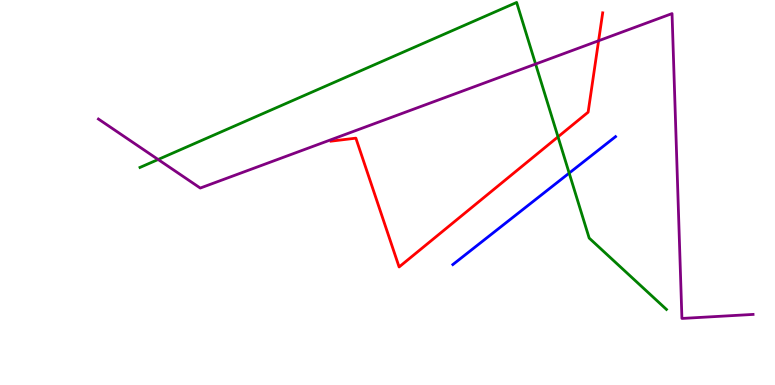[{'lines': ['blue', 'red'], 'intersections': []}, {'lines': ['green', 'red'], 'intersections': [{'x': 7.2, 'y': 6.45}]}, {'lines': ['purple', 'red'], 'intersections': [{'x': 7.72, 'y': 8.94}]}, {'lines': ['blue', 'green'], 'intersections': [{'x': 7.34, 'y': 5.5}]}, {'lines': ['blue', 'purple'], 'intersections': []}, {'lines': ['green', 'purple'], 'intersections': [{'x': 2.04, 'y': 5.86}, {'x': 6.91, 'y': 8.34}]}]